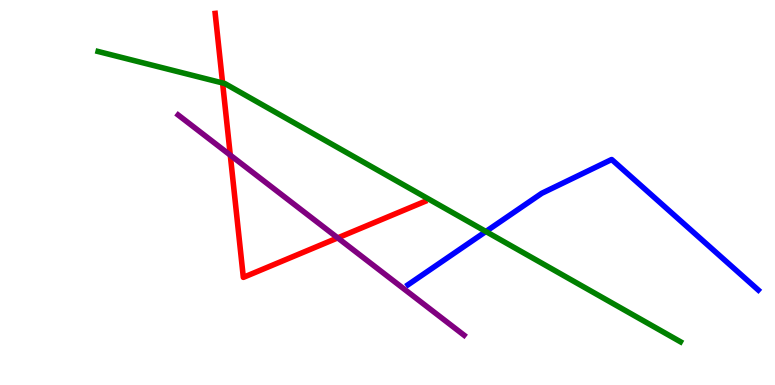[{'lines': ['blue', 'red'], 'intersections': []}, {'lines': ['green', 'red'], 'intersections': [{'x': 2.87, 'y': 7.85}]}, {'lines': ['purple', 'red'], 'intersections': [{'x': 2.97, 'y': 5.97}, {'x': 4.36, 'y': 3.82}]}, {'lines': ['blue', 'green'], 'intersections': [{'x': 6.27, 'y': 3.99}]}, {'lines': ['blue', 'purple'], 'intersections': []}, {'lines': ['green', 'purple'], 'intersections': []}]